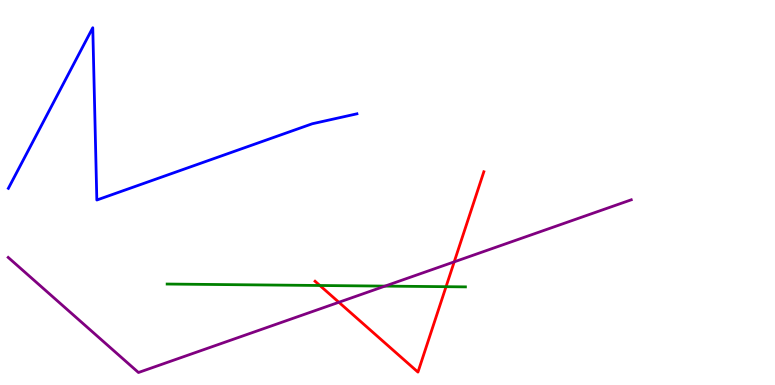[{'lines': ['blue', 'red'], 'intersections': []}, {'lines': ['green', 'red'], 'intersections': [{'x': 4.13, 'y': 2.58}, {'x': 5.76, 'y': 2.55}]}, {'lines': ['purple', 'red'], 'intersections': [{'x': 4.37, 'y': 2.15}, {'x': 5.86, 'y': 3.2}]}, {'lines': ['blue', 'green'], 'intersections': []}, {'lines': ['blue', 'purple'], 'intersections': []}, {'lines': ['green', 'purple'], 'intersections': [{'x': 4.97, 'y': 2.57}]}]